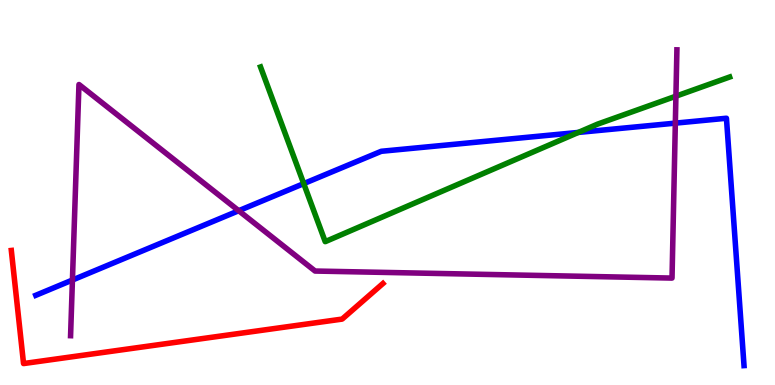[{'lines': ['blue', 'red'], 'intersections': []}, {'lines': ['green', 'red'], 'intersections': []}, {'lines': ['purple', 'red'], 'intersections': []}, {'lines': ['blue', 'green'], 'intersections': [{'x': 3.92, 'y': 5.23}, {'x': 7.46, 'y': 6.56}]}, {'lines': ['blue', 'purple'], 'intersections': [{'x': 0.935, 'y': 2.73}, {'x': 3.08, 'y': 4.53}, {'x': 8.71, 'y': 6.8}]}, {'lines': ['green', 'purple'], 'intersections': [{'x': 8.72, 'y': 7.5}]}]